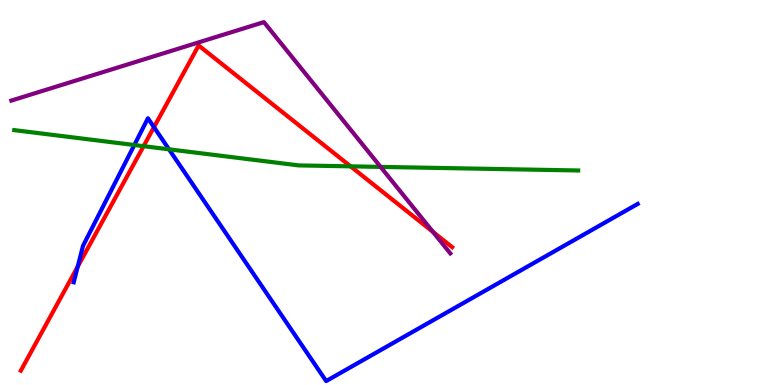[{'lines': ['blue', 'red'], 'intersections': [{'x': 1.0, 'y': 3.08}, {'x': 1.99, 'y': 6.7}]}, {'lines': ['green', 'red'], 'intersections': [{'x': 1.85, 'y': 6.2}, {'x': 4.52, 'y': 5.68}]}, {'lines': ['purple', 'red'], 'intersections': [{'x': 5.59, 'y': 3.98}]}, {'lines': ['blue', 'green'], 'intersections': [{'x': 1.73, 'y': 6.23}, {'x': 2.18, 'y': 6.12}]}, {'lines': ['blue', 'purple'], 'intersections': []}, {'lines': ['green', 'purple'], 'intersections': [{'x': 4.91, 'y': 5.67}]}]